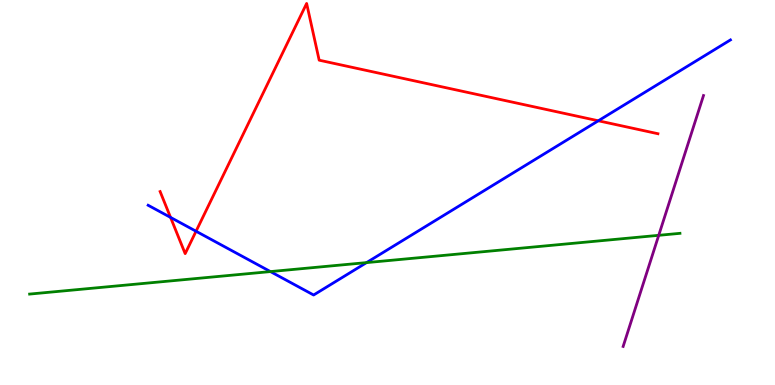[{'lines': ['blue', 'red'], 'intersections': [{'x': 2.2, 'y': 4.35}, {'x': 2.53, 'y': 3.99}, {'x': 7.72, 'y': 6.86}]}, {'lines': ['green', 'red'], 'intersections': []}, {'lines': ['purple', 'red'], 'intersections': []}, {'lines': ['blue', 'green'], 'intersections': [{'x': 3.49, 'y': 2.95}, {'x': 4.73, 'y': 3.18}]}, {'lines': ['blue', 'purple'], 'intersections': []}, {'lines': ['green', 'purple'], 'intersections': [{'x': 8.5, 'y': 3.89}]}]